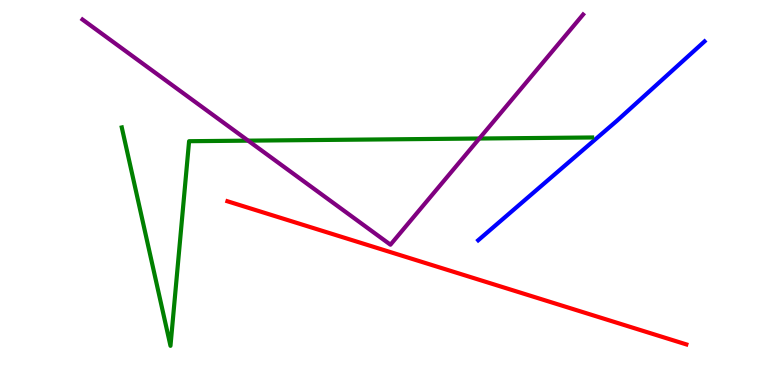[{'lines': ['blue', 'red'], 'intersections': []}, {'lines': ['green', 'red'], 'intersections': []}, {'lines': ['purple', 'red'], 'intersections': []}, {'lines': ['blue', 'green'], 'intersections': []}, {'lines': ['blue', 'purple'], 'intersections': []}, {'lines': ['green', 'purple'], 'intersections': [{'x': 3.2, 'y': 6.35}, {'x': 6.18, 'y': 6.4}]}]